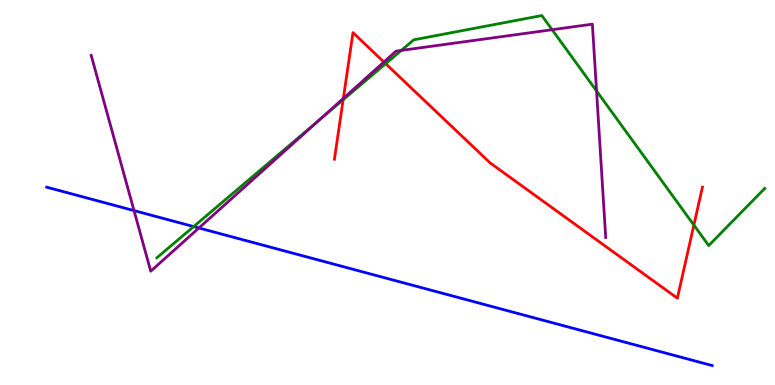[{'lines': ['blue', 'red'], 'intersections': []}, {'lines': ['green', 'red'], 'intersections': [{'x': 4.43, 'y': 7.41}, {'x': 4.98, 'y': 8.35}, {'x': 8.95, 'y': 4.15}]}, {'lines': ['purple', 'red'], 'intersections': [{'x': 4.43, 'y': 7.44}, {'x': 4.95, 'y': 8.39}]}, {'lines': ['blue', 'green'], 'intersections': [{'x': 2.5, 'y': 4.11}]}, {'lines': ['blue', 'purple'], 'intersections': [{'x': 1.73, 'y': 4.53}, {'x': 2.57, 'y': 4.08}]}, {'lines': ['green', 'purple'], 'intersections': [{'x': 4.12, 'y': 6.88}, {'x': 5.18, 'y': 8.69}, {'x': 7.12, 'y': 9.23}, {'x': 7.7, 'y': 7.64}]}]